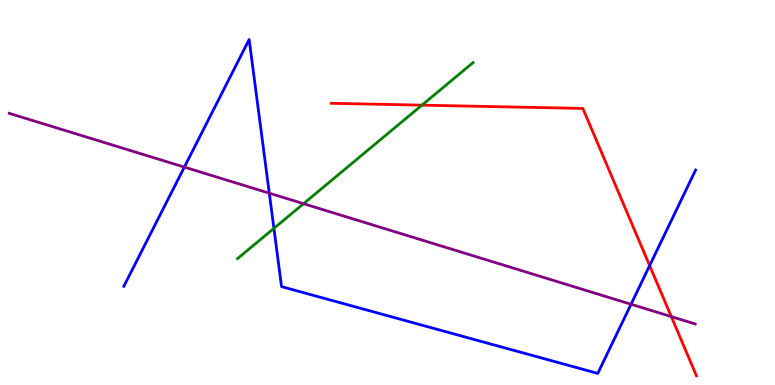[{'lines': ['blue', 'red'], 'intersections': [{'x': 8.38, 'y': 3.1}]}, {'lines': ['green', 'red'], 'intersections': [{'x': 5.44, 'y': 7.27}]}, {'lines': ['purple', 'red'], 'intersections': [{'x': 8.66, 'y': 1.78}]}, {'lines': ['blue', 'green'], 'intersections': [{'x': 3.53, 'y': 4.07}]}, {'lines': ['blue', 'purple'], 'intersections': [{'x': 2.38, 'y': 5.66}, {'x': 3.47, 'y': 4.98}, {'x': 8.14, 'y': 2.1}]}, {'lines': ['green', 'purple'], 'intersections': [{'x': 3.92, 'y': 4.71}]}]